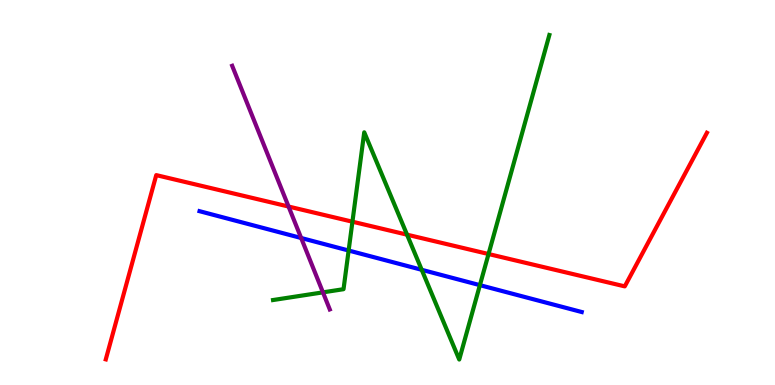[{'lines': ['blue', 'red'], 'intersections': []}, {'lines': ['green', 'red'], 'intersections': [{'x': 4.55, 'y': 4.24}, {'x': 5.25, 'y': 3.9}, {'x': 6.3, 'y': 3.4}]}, {'lines': ['purple', 'red'], 'intersections': [{'x': 3.72, 'y': 4.64}]}, {'lines': ['blue', 'green'], 'intersections': [{'x': 4.5, 'y': 3.49}, {'x': 5.44, 'y': 2.99}, {'x': 6.19, 'y': 2.59}]}, {'lines': ['blue', 'purple'], 'intersections': [{'x': 3.89, 'y': 3.82}]}, {'lines': ['green', 'purple'], 'intersections': [{'x': 4.17, 'y': 2.41}]}]